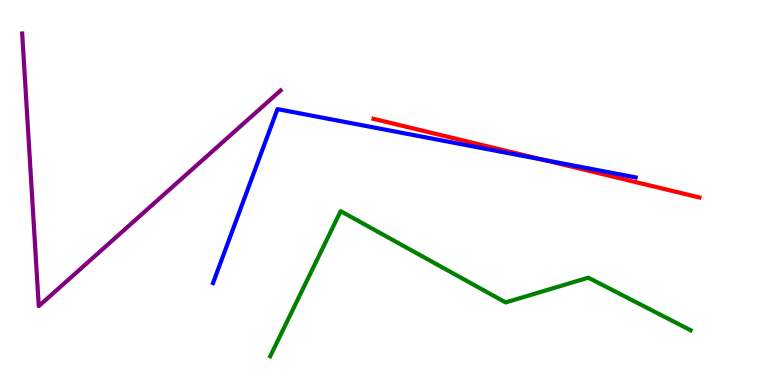[{'lines': ['blue', 'red'], 'intersections': [{'x': 7.01, 'y': 5.85}]}, {'lines': ['green', 'red'], 'intersections': []}, {'lines': ['purple', 'red'], 'intersections': []}, {'lines': ['blue', 'green'], 'intersections': []}, {'lines': ['blue', 'purple'], 'intersections': []}, {'lines': ['green', 'purple'], 'intersections': []}]